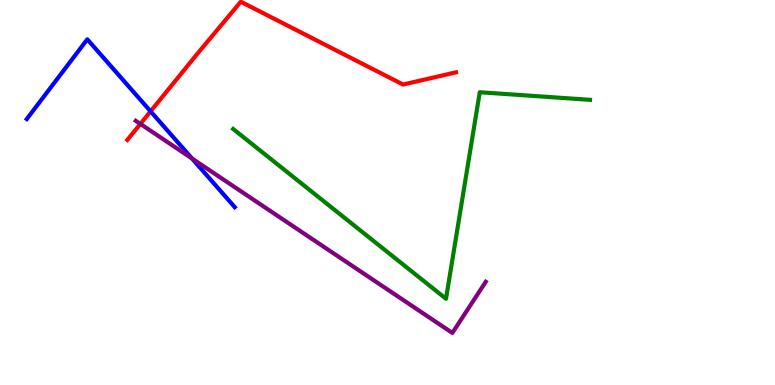[{'lines': ['blue', 'red'], 'intersections': [{'x': 1.94, 'y': 7.11}]}, {'lines': ['green', 'red'], 'intersections': []}, {'lines': ['purple', 'red'], 'intersections': [{'x': 1.81, 'y': 6.78}]}, {'lines': ['blue', 'green'], 'intersections': []}, {'lines': ['blue', 'purple'], 'intersections': [{'x': 2.48, 'y': 5.88}]}, {'lines': ['green', 'purple'], 'intersections': []}]